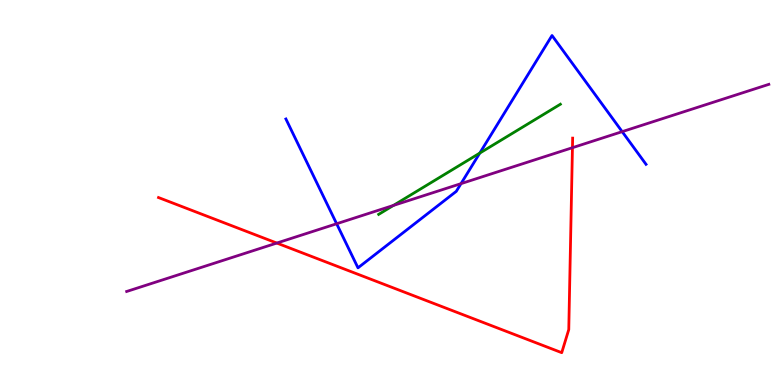[{'lines': ['blue', 'red'], 'intersections': []}, {'lines': ['green', 'red'], 'intersections': []}, {'lines': ['purple', 'red'], 'intersections': [{'x': 3.57, 'y': 3.69}, {'x': 7.39, 'y': 6.16}]}, {'lines': ['blue', 'green'], 'intersections': [{'x': 6.19, 'y': 6.02}]}, {'lines': ['blue', 'purple'], 'intersections': [{'x': 4.34, 'y': 4.19}, {'x': 5.95, 'y': 5.23}, {'x': 8.03, 'y': 6.58}]}, {'lines': ['green', 'purple'], 'intersections': [{'x': 5.08, 'y': 4.66}]}]